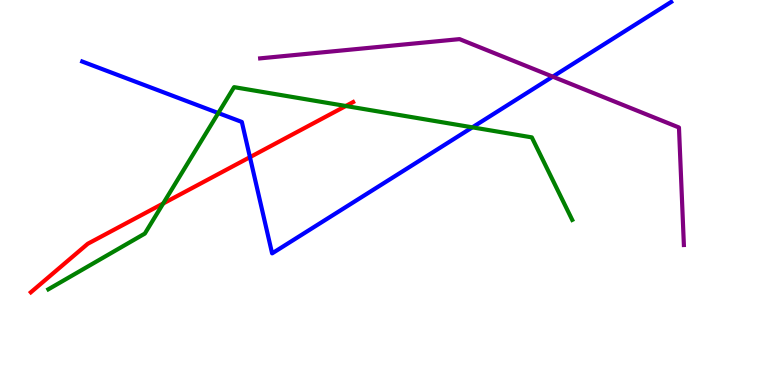[{'lines': ['blue', 'red'], 'intersections': [{'x': 3.23, 'y': 5.92}]}, {'lines': ['green', 'red'], 'intersections': [{'x': 2.11, 'y': 4.71}, {'x': 4.46, 'y': 7.25}]}, {'lines': ['purple', 'red'], 'intersections': []}, {'lines': ['blue', 'green'], 'intersections': [{'x': 2.82, 'y': 7.06}, {'x': 6.1, 'y': 6.69}]}, {'lines': ['blue', 'purple'], 'intersections': [{'x': 7.13, 'y': 8.01}]}, {'lines': ['green', 'purple'], 'intersections': []}]